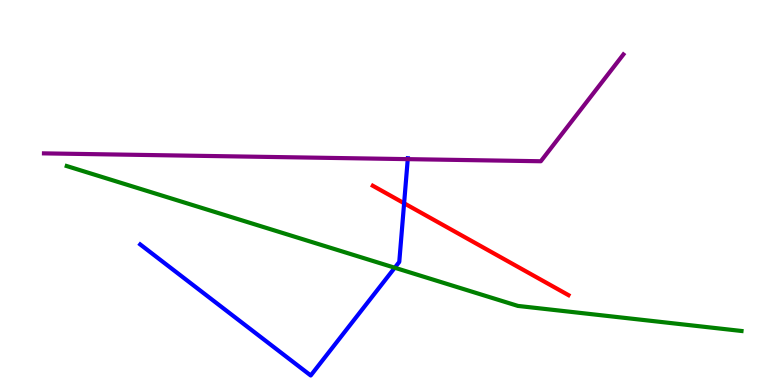[{'lines': ['blue', 'red'], 'intersections': [{'x': 5.21, 'y': 4.72}]}, {'lines': ['green', 'red'], 'intersections': []}, {'lines': ['purple', 'red'], 'intersections': []}, {'lines': ['blue', 'green'], 'intersections': [{'x': 5.09, 'y': 3.05}]}, {'lines': ['blue', 'purple'], 'intersections': [{'x': 5.26, 'y': 5.87}]}, {'lines': ['green', 'purple'], 'intersections': []}]